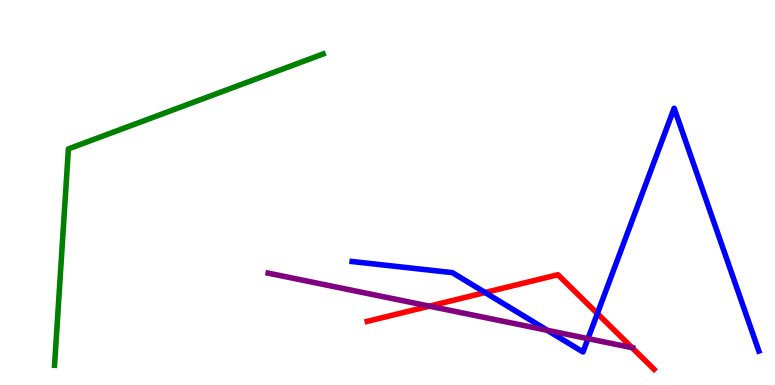[{'lines': ['blue', 'red'], 'intersections': [{'x': 6.26, 'y': 2.4}, {'x': 7.71, 'y': 1.86}]}, {'lines': ['green', 'red'], 'intersections': []}, {'lines': ['purple', 'red'], 'intersections': [{'x': 5.54, 'y': 2.05}, {'x': 8.16, 'y': 0.97}]}, {'lines': ['blue', 'green'], 'intersections': []}, {'lines': ['blue', 'purple'], 'intersections': [{'x': 7.06, 'y': 1.42}, {'x': 7.59, 'y': 1.2}]}, {'lines': ['green', 'purple'], 'intersections': []}]